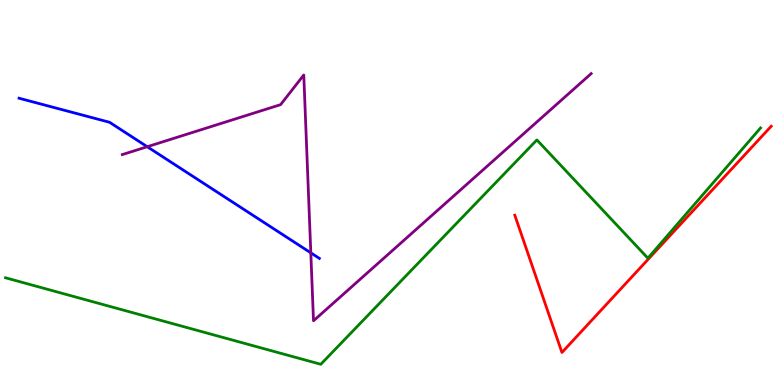[{'lines': ['blue', 'red'], 'intersections': []}, {'lines': ['green', 'red'], 'intersections': []}, {'lines': ['purple', 'red'], 'intersections': []}, {'lines': ['blue', 'green'], 'intersections': []}, {'lines': ['blue', 'purple'], 'intersections': [{'x': 1.9, 'y': 6.19}, {'x': 4.01, 'y': 3.43}]}, {'lines': ['green', 'purple'], 'intersections': []}]